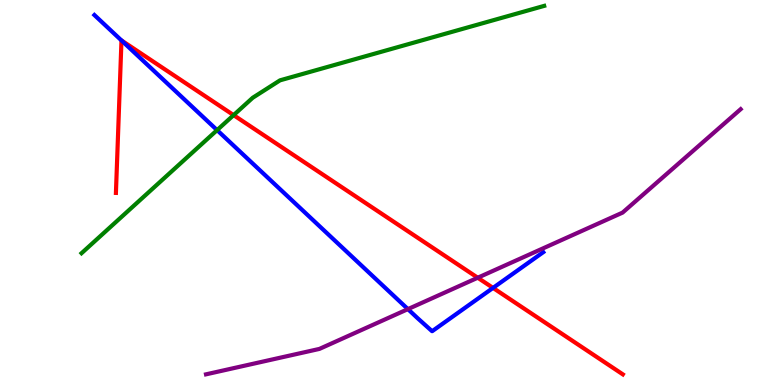[{'lines': ['blue', 'red'], 'intersections': [{'x': 1.57, 'y': 8.95}, {'x': 6.36, 'y': 2.52}]}, {'lines': ['green', 'red'], 'intersections': [{'x': 3.01, 'y': 7.01}]}, {'lines': ['purple', 'red'], 'intersections': [{'x': 6.16, 'y': 2.79}]}, {'lines': ['blue', 'green'], 'intersections': [{'x': 2.8, 'y': 6.62}]}, {'lines': ['blue', 'purple'], 'intersections': [{'x': 5.26, 'y': 1.97}]}, {'lines': ['green', 'purple'], 'intersections': []}]